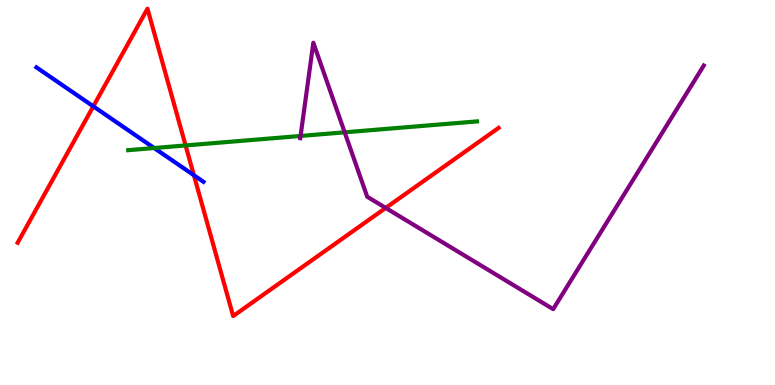[{'lines': ['blue', 'red'], 'intersections': [{'x': 1.2, 'y': 7.24}, {'x': 2.5, 'y': 5.45}]}, {'lines': ['green', 'red'], 'intersections': [{'x': 2.39, 'y': 6.22}]}, {'lines': ['purple', 'red'], 'intersections': [{'x': 4.98, 'y': 4.6}]}, {'lines': ['blue', 'green'], 'intersections': [{'x': 1.99, 'y': 6.15}]}, {'lines': ['blue', 'purple'], 'intersections': []}, {'lines': ['green', 'purple'], 'intersections': [{'x': 3.88, 'y': 6.47}, {'x': 4.45, 'y': 6.56}]}]